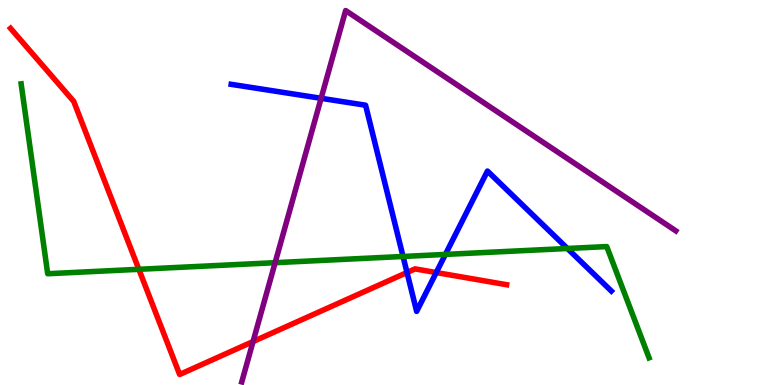[{'lines': ['blue', 'red'], 'intersections': [{'x': 5.25, 'y': 2.92}, {'x': 5.63, 'y': 2.92}]}, {'lines': ['green', 'red'], 'intersections': [{'x': 1.79, 'y': 3.01}]}, {'lines': ['purple', 'red'], 'intersections': [{'x': 3.27, 'y': 1.13}]}, {'lines': ['blue', 'green'], 'intersections': [{'x': 5.2, 'y': 3.34}, {'x': 5.75, 'y': 3.39}, {'x': 7.32, 'y': 3.55}]}, {'lines': ['blue', 'purple'], 'intersections': [{'x': 4.14, 'y': 7.45}]}, {'lines': ['green', 'purple'], 'intersections': [{'x': 3.55, 'y': 3.18}]}]